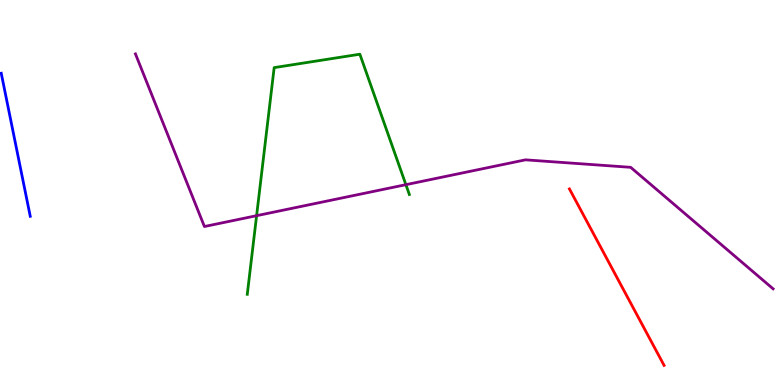[{'lines': ['blue', 'red'], 'intersections': []}, {'lines': ['green', 'red'], 'intersections': []}, {'lines': ['purple', 'red'], 'intersections': []}, {'lines': ['blue', 'green'], 'intersections': []}, {'lines': ['blue', 'purple'], 'intersections': []}, {'lines': ['green', 'purple'], 'intersections': [{'x': 3.31, 'y': 4.4}, {'x': 5.24, 'y': 5.2}]}]